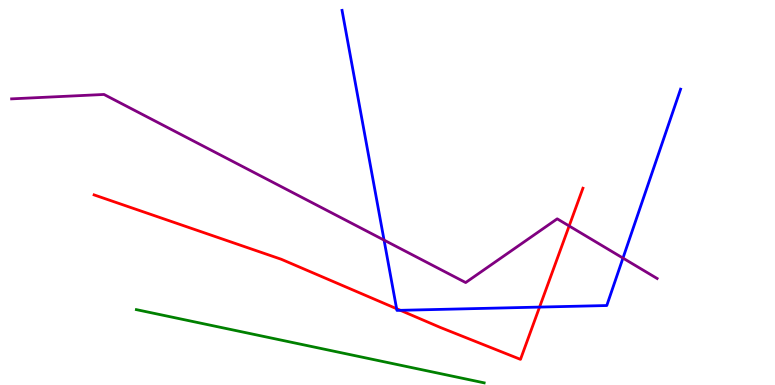[{'lines': ['blue', 'red'], 'intersections': [{'x': 5.12, 'y': 1.98}, {'x': 5.17, 'y': 1.94}, {'x': 6.96, 'y': 2.02}]}, {'lines': ['green', 'red'], 'intersections': []}, {'lines': ['purple', 'red'], 'intersections': [{'x': 7.34, 'y': 4.13}]}, {'lines': ['blue', 'green'], 'intersections': []}, {'lines': ['blue', 'purple'], 'intersections': [{'x': 4.96, 'y': 3.76}, {'x': 8.04, 'y': 3.3}]}, {'lines': ['green', 'purple'], 'intersections': []}]